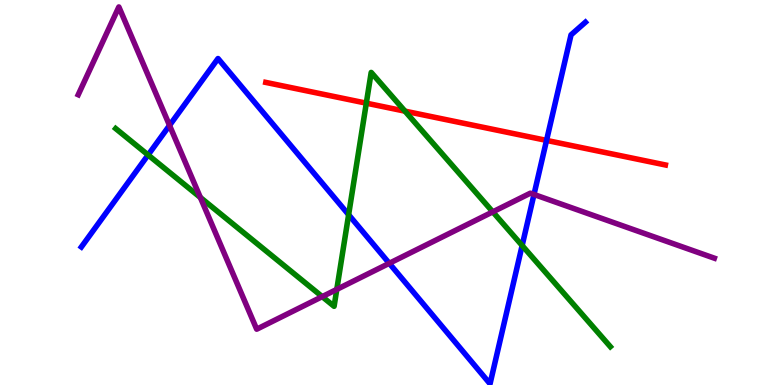[{'lines': ['blue', 'red'], 'intersections': [{'x': 7.05, 'y': 6.35}]}, {'lines': ['green', 'red'], 'intersections': [{'x': 4.73, 'y': 7.32}, {'x': 5.23, 'y': 7.11}]}, {'lines': ['purple', 'red'], 'intersections': []}, {'lines': ['blue', 'green'], 'intersections': [{'x': 1.91, 'y': 5.98}, {'x': 4.5, 'y': 4.42}, {'x': 6.74, 'y': 3.62}]}, {'lines': ['blue', 'purple'], 'intersections': [{'x': 2.19, 'y': 6.74}, {'x': 5.02, 'y': 3.16}, {'x': 6.89, 'y': 4.95}]}, {'lines': ['green', 'purple'], 'intersections': [{'x': 2.59, 'y': 4.87}, {'x': 4.16, 'y': 2.3}, {'x': 4.35, 'y': 2.48}, {'x': 6.36, 'y': 4.5}]}]